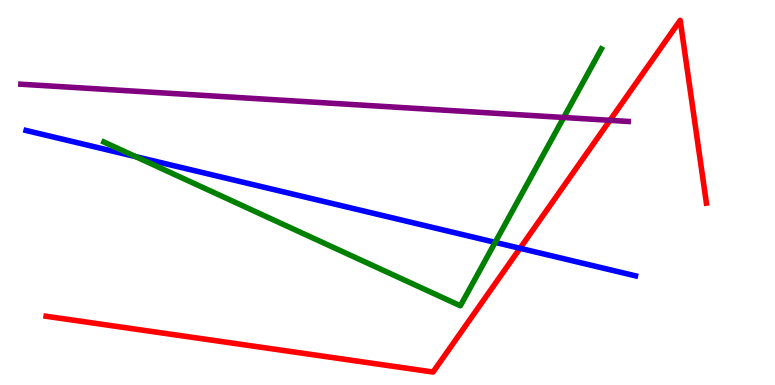[{'lines': ['blue', 'red'], 'intersections': [{'x': 6.71, 'y': 3.55}]}, {'lines': ['green', 'red'], 'intersections': []}, {'lines': ['purple', 'red'], 'intersections': [{'x': 7.87, 'y': 6.87}]}, {'lines': ['blue', 'green'], 'intersections': [{'x': 1.75, 'y': 5.93}, {'x': 6.39, 'y': 3.7}]}, {'lines': ['blue', 'purple'], 'intersections': []}, {'lines': ['green', 'purple'], 'intersections': [{'x': 7.27, 'y': 6.95}]}]